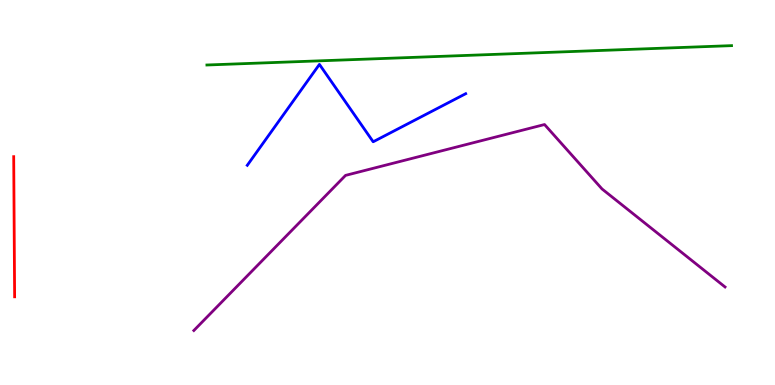[{'lines': ['blue', 'red'], 'intersections': []}, {'lines': ['green', 'red'], 'intersections': []}, {'lines': ['purple', 'red'], 'intersections': []}, {'lines': ['blue', 'green'], 'intersections': []}, {'lines': ['blue', 'purple'], 'intersections': []}, {'lines': ['green', 'purple'], 'intersections': []}]